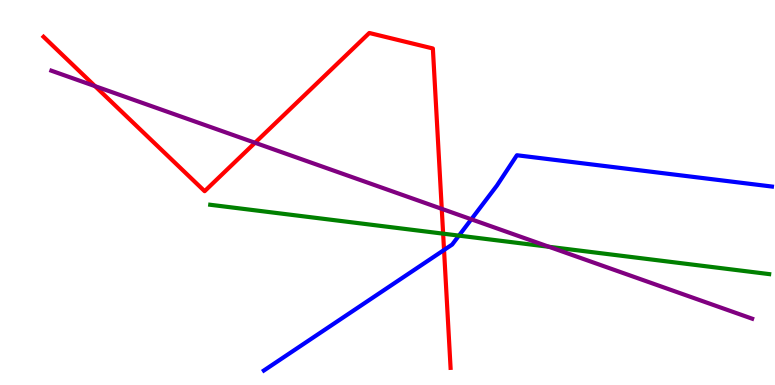[{'lines': ['blue', 'red'], 'intersections': [{'x': 5.73, 'y': 3.51}]}, {'lines': ['green', 'red'], 'intersections': [{'x': 5.72, 'y': 3.93}]}, {'lines': ['purple', 'red'], 'intersections': [{'x': 1.23, 'y': 7.76}, {'x': 3.29, 'y': 6.29}, {'x': 5.7, 'y': 4.58}]}, {'lines': ['blue', 'green'], 'intersections': [{'x': 5.92, 'y': 3.88}]}, {'lines': ['blue', 'purple'], 'intersections': [{'x': 6.08, 'y': 4.3}]}, {'lines': ['green', 'purple'], 'intersections': [{'x': 7.08, 'y': 3.59}]}]